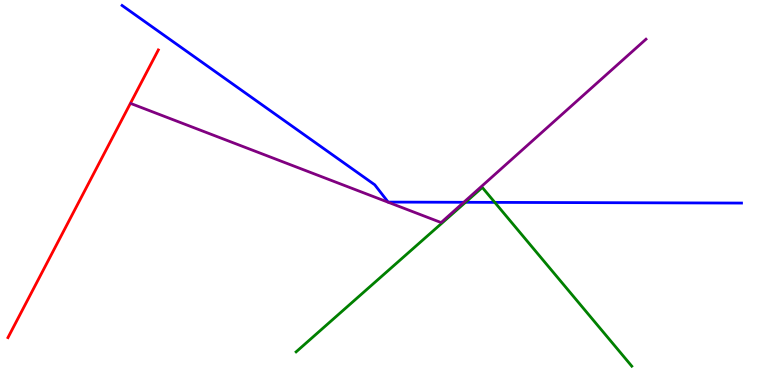[{'lines': ['blue', 'red'], 'intersections': []}, {'lines': ['green', 'red'], 'intersections': []}, {'lines': ['purple', 'red'], 'intersections': []}, {'lines': ['blue', 'green'], 'intersections': [{'x': 6.01, 'y': 4.75}, {'x': 6.38, 'y': 4.74}]}, {'lines': ['blue', 'purple'], 'intersections': [{'x': 5.98, 'y': 4.75}]}, {'lines': ['green', 'purple'], 'intersections': []}]